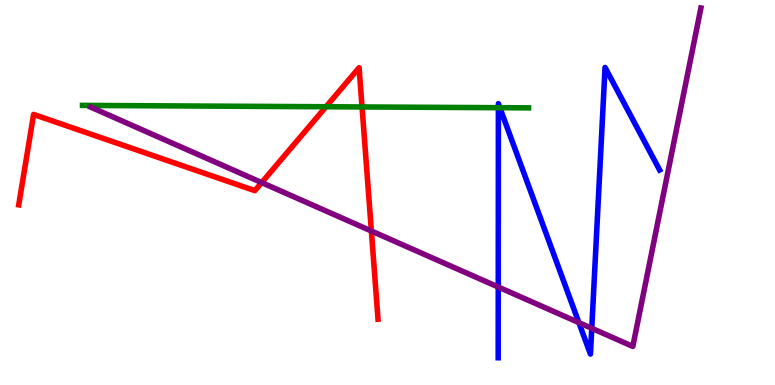[{'lines': ['blue', 'red'], 'intersections': []}, {'lines': ['green', 'red'], 'intersections': [{'x': 4.21, 'y': 7.23}, {'x': 4.67, 'y': 7.22}]}, {'lines': ['purple', 'red'], 'intersections': [{'x': 3.38, 'y': 5.26}, {'x': 4.79, 'y': 4.0}]}, {'lines': ['blue', 'green'], 'intersections': [{'x': 6.43, 'y': 7.2}, {'x': 6.45, 'y': 7.2}]}, {'lines': ['blue', 'purple'], 'intersections': [{'x': 6.43, 'y': 2.54}, {'x': 7.47, 'y': 1.62}, {'x': 7.64, 'y': 1.47}]}, {'lines': ['green', 'purple'], 'intersections': []}]